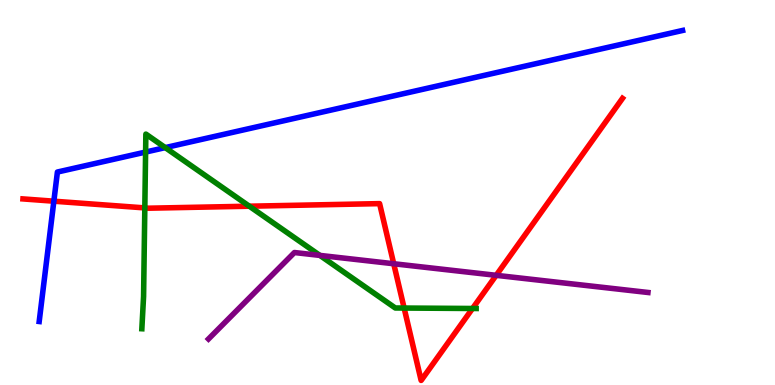[{'lines': ['blue', 'red'], 'intersections': [{'x': 0.695, 'y': 4.77}]}, {'lines': ['green', 'red'], 'intersections': [{'x': 1.87, 'y': 4.6}, {'x': 3.22, 'y': 4.64}, {'x': 5.21, 'y': 2.0}, {'x': 6.1, 'y': 1.99}]}, {'lines': ['purple', 'red'], 'intersections': [{'x': 5.08, 'y': 3.15}, {'x': 6.4, 'y': 2.85}]}, {'lines': ['blue', 'green'], 'intersections': [{'x': 1.88, 'y': 6.05}, {'x': 2.13, 'y': 6.17}]}, {'lines': ['blue', 'purple'], 'intersections': []}, {'lines': ['green', 'purple'], 'intersections': [{'x': 4.13, 'y': 3.37}]}]